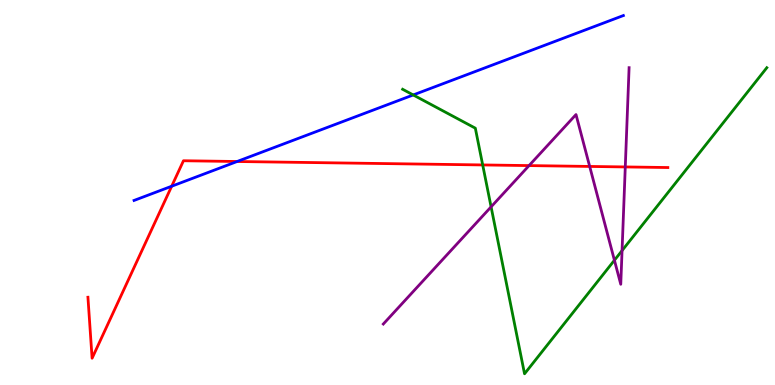[{'lines': ['blue', 'red'], 'intersections': [{'x': 2.22, 'y': 5.16}, {'x': 3.06, 'y': 5.81}]}, {'lines': ['green', 'red'], 'intersections': [{'x': 6.23, 'y': 5.72}]}, {'lines': ['purple', 'red'], 'intersections': [{'x': 6.83, 'y': 5.7}, {'x': 7.61, 'y': 5.68}, {'x': 8.07, 'y': 5.66}]}, {'lines': ['blue', 'green'], 'intersections': [{'x': 5.33, 'y': 7.53}]}, {'lines': ['blue', 'purple'], 'intersections': []}, {'lines': ['green', 'purple'], 'intersections': [{'x': 6.34, 'y': 4.63}, {'x': 7.93, 'y': 3.24}, {'x': 8.03, 'y': 3.49}]}]